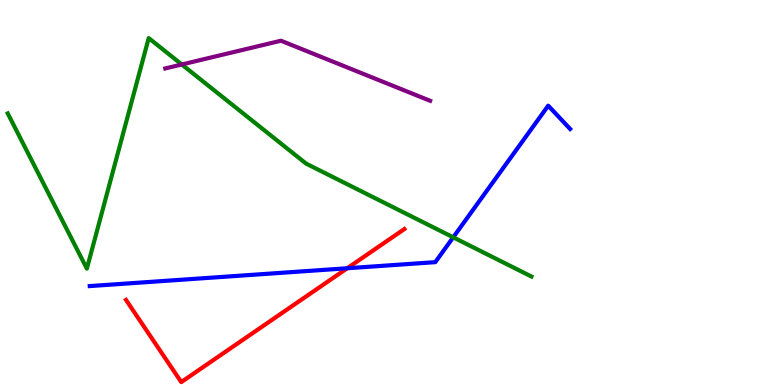[{'lines': ['blue', 'red'], 'intersections': [{'x': 4.48, 'y': 3.03}]}, {'lines': ['green', 'red'], 'intersections': []}, {'lines': ['purple', 'red'], 'intersections': []}, {'lines': ['blue', 'green'], 'intersections': [{'x': 5.85, 'y': 3.84}]}, {'lines': ['blue', 'purple'], 'intersections': []}, {'lines': ['green', 'purple'], 'intersections': [{'x': 2.35, 'y': 8.33}]}]